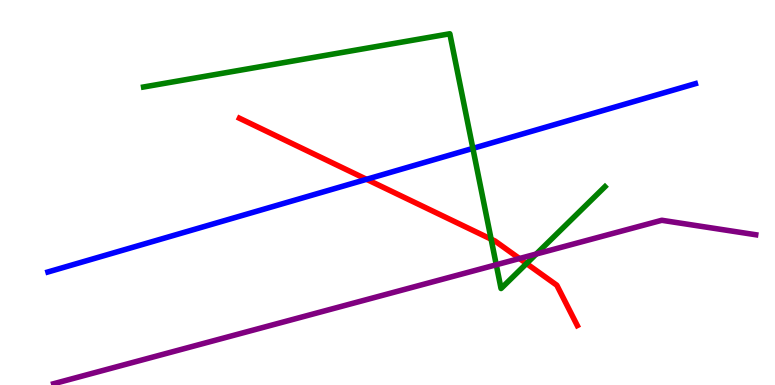[{'lines': ['blue', 'red'], 'intersections': [{'x': 4.73, 'y': 5.34}]}, {'lines': ['green', 'red'], 'intersections': [{'x': 6.34, 'y': 3.79}, {'x': 6.79, 'y': 3.15}]}, {'lines': ['purple', 'red'], 'intersections': [{'x': 6.7, 'y': 3.29}]}, {'lines': ['blue', 'green'], 'intersections': [{'x': 6.1, 'y': 6.15}]}, {'lines': ['blue', 'purple'], 'intersections': []}, {'lines': ['green', 'purple'], 'intersections': [{'x': 6.4, 'y': 3.12}, {'x': 6.92, 'y': 3.4}]}]